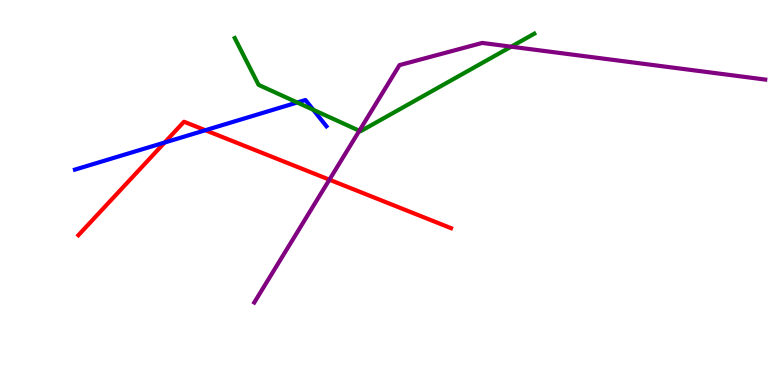[{'lines': ['blue', 'red'], 'intersections': [{'x': 2.12, 'y': 6.3}, {'x': 2.65, 'y': 6.62}]}, {'lines': ['green', 'red'], 'intersections': []}, {'lines': ['purple', 'red'], 'intersections': [{'x': 4.25, 'y': 5.33}]}, {'lines': ['blue', 'green'], 'intersections': [{'x': 3.84, 'y': 7.34}, {'x': 4.04, 'y': 7.15}]}, {'lines': ['blue', 'purple'], 'intersections': []}, {'lines': ['green', 'purple'], 'intersections': [{'x': 4.64, 'y': 6.6}, {'x': 6.6, 'y': 8.79}]}]